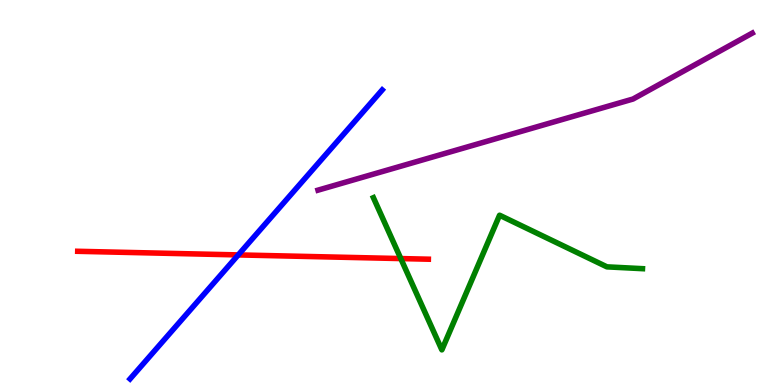[{'lines': ['blue', 'red'], 'intersections': [{'x': 3.07, 'y': 3.38}]}, {'lines': ['green', 'red'], 'intersections': [{'x': 5.17, 'y': 3.28}]}, {'lines': ['purple', 'red'], 'intersections': []}, {'lines': ['blue', 'green'], 'intersections': []}, {'lines': ['blue', 'purple'], 'intersections': []}, {'lines': ['green', 'purple'], 'intersections': []}]